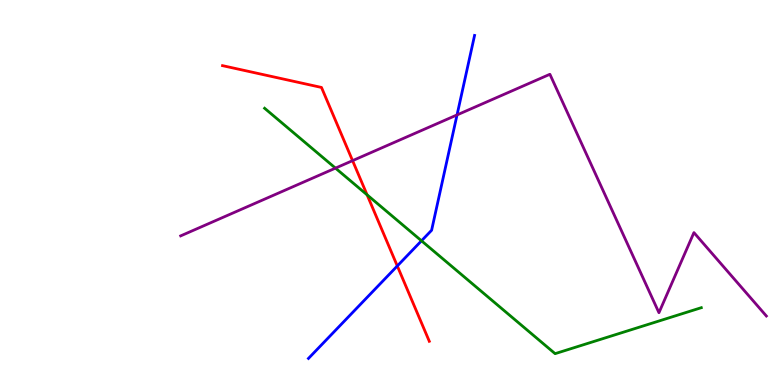[{'lines': ['blue', 'red'], 'intersections': [{'x': 5.13, 'y': 3.09}]}, {'lines': ['green', 'red'], 'intersections': [{'x': 4.74, 'y': 4.94}]}, {'lines': ['purple', 'red'], 'intersections': [{'x': 4.55, 'y': 5.83}]}, {'lines': ['blue', 'green'], 'intersections': [{'x': 5.44, 'y': 3.75}]}, {'lines': ['blue', 'purple'], 'intersections': [{'x': 5.9, 'y': 7.02}]}, {'lines': ['green', 'purple'], 'intersections': [{'x': 4.33, 'y': 5.63}]}]